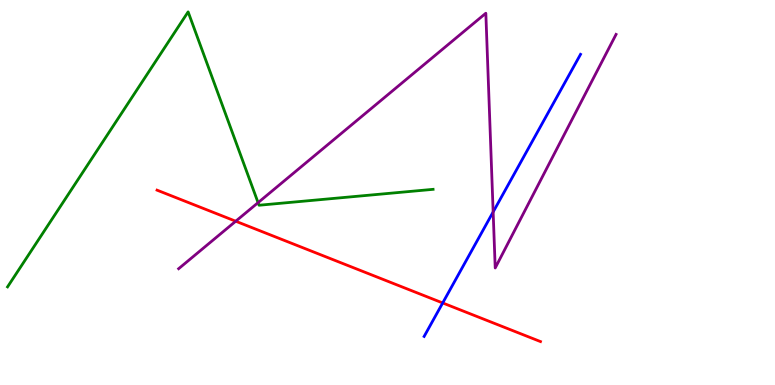[{'lines': ['blue', 'red'], 'intersections': [{'x': 5.71, 'y': 2.13}]}, {'lines': ['green', 'red'], 'intersections': []}, {'lines': ['purple', 'red'], 'intersections': [{'x': 3.04, 'y': 4.25}]}, {'lines': ['blue', 'green'], 'intersections': []}, {'lines': ['blue', 'purple'], 'intersections': [{'x': 6.36, 'y': 4.49}]}, {'lines': ['green', 'purple'], 'intersections': [{'x': 3.33, 'y': 4.74}]}]